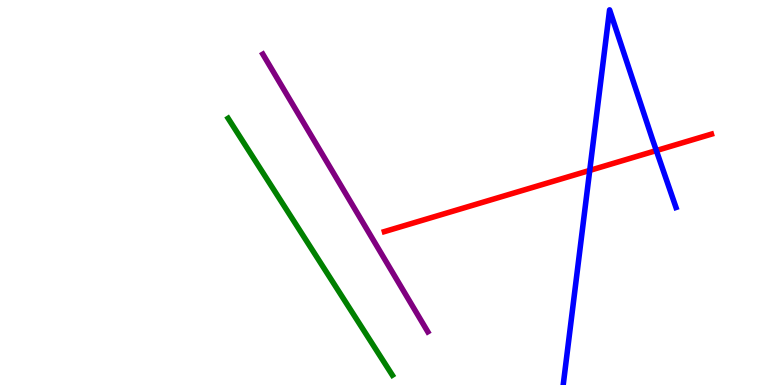[{'lines': ['blue', 'red'], 'intersections': [{'x': 7.61, 'y': 5.57}, {'x': 8.47, 'y': 6.09}]}, {'lines': ['green', 'red'], 'intersections': []}, {'lines': ['purple', 'red'], 'intersections': []}, {'lines': ['blue', 'green'], 'intersections': []}, {'lines': ['blue', 'purple'], 'intersections': []}, {'lines': ['green', 'purple'], 'intersections': []}]